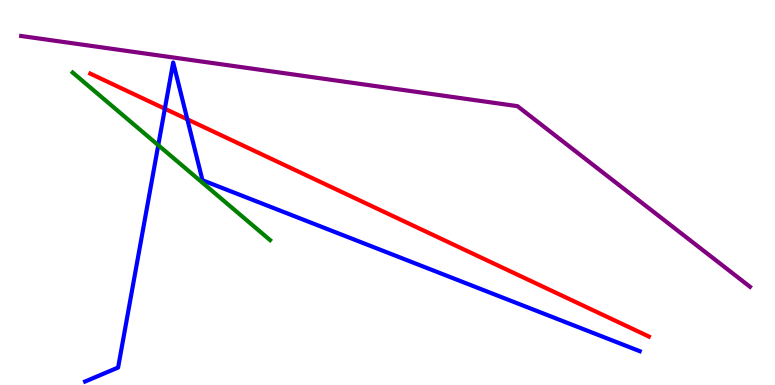[{'lines': ['blue', 'red'], 'intersections': [{'x': 2.13, 'y': 7.18}, {'x': 2.42, 'y': 6.9}]}, {'lines': ['green', 'red'], 'intersections': []}, {'lines': ['purple', 'red'], 'intersections': []}, {'lines': ['blue', 'green'], 'intersections': [{'x': 2.04, 'y': 6.23}]}, {'lines': ['blue', 'purple'], 'intersections': []}, {'lines': ['green', 'purple'], 'intersections': []}]